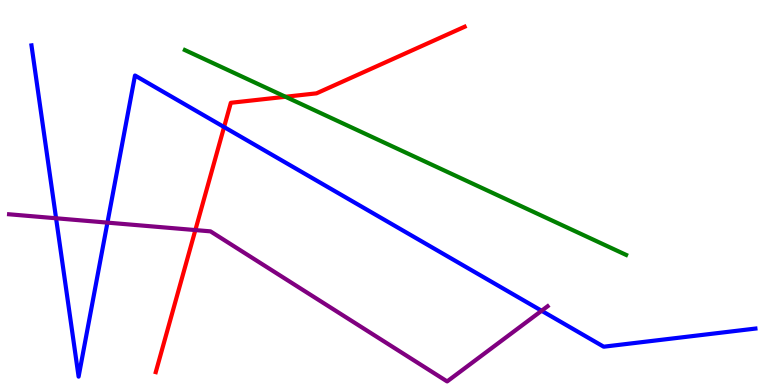[{'lines': ['blue', 'red'], 'intersections': [{'x': 2.89, 'y': 6.7}]}, {'lines': ['green', 'red'], 'intersections': [{'x': 3.68, 'y': 7.49}]}, {'lines': ['purple', 'red'], 'intersections': [{'x': 2.52, 'y': 4.02}]}, {'lines': ['blue', 'green'], 'intersections': []}, {'lines': ['blue', 'purple'], 'intersections': [{'x': 0.724, 'y': 4.33}, {'x': 1.39, 'y': 4.22}, {'x': 6.99, 'y': 1.93}]}, {'lines': ['green', 'purple'], 'intersections': []}]